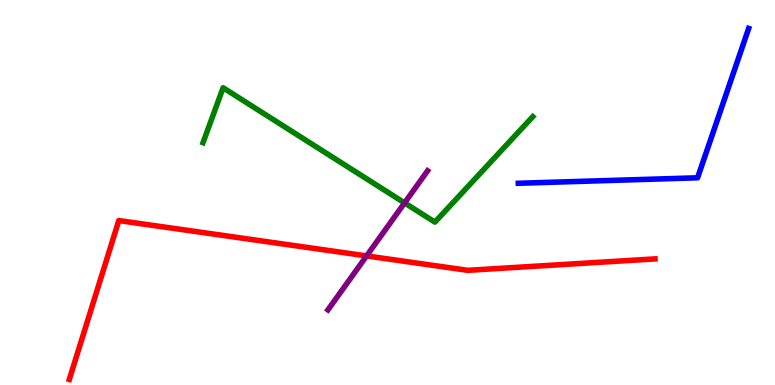[{'lines': ['blue', 'red'], 'intersections': []}, {'lines': ['green', 'red'], 'intersections': []}, {'lines': ['purple', 'red'], 'intersections': [{'x': 4.73, 'y': 3.35}]}, {'lines': ['blue', 'green'], 'intersections': []}, {'lines': ['blue', 'purple'], 'intersections': []}, {'lines': ['green', 'purple'], 'intersections': [{'x': 5.22, 'y': 4.73}]}]